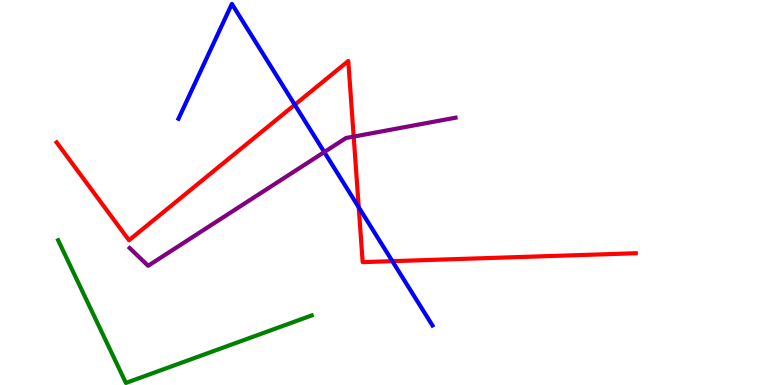[{'lines': ['blue', 'red'], 'intersections': [{'x': 3.8, 'y': 7.28}, {'x': 4.63, 'y': 4.62}, {'x': 5.06, 'y': 3.22}]}, {'lines': ['green', 'red'], 'intersections': []}, {'lines': ['purple', 'red'], 'intersections': [{'x': 4.56, 'y': 6.45}]}, {'lines': ['blue', 'green'], 'intersections': []}, {'lines': ['blue', 'purple'], 'intersections': [{'x': 4.18, 'y': 6.05}]}, {'lines': ['green', 'purple'], 'intersections': []}]